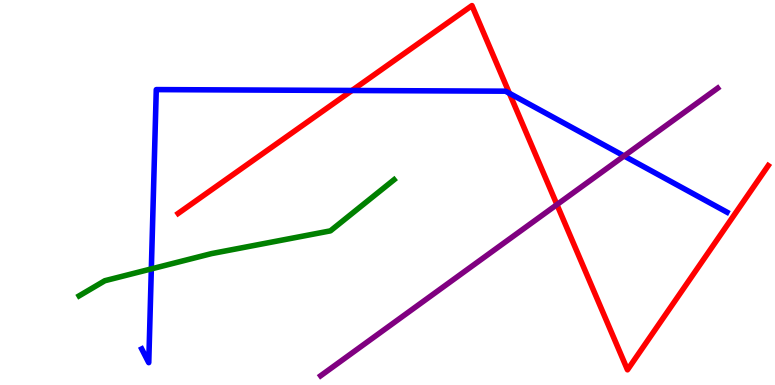[{'lines': ['blue', 'red'], 'intersections': [{'x': 4.54, 'y': 7.65}, {'x': 6.57, 'y': 7.58}]}, {'lines': ['green', 'red'], 'intersections': []}, {'lines': ['purple', 'red'], 'intersections': [{'x': 7.19, 'y': 4.69}]}, {'lines': ['blue', 'green'], 'intersections': [{'x': 1.95, 'y': 3.02}]}, {'lines': ['blue', 'purple'], 'intersections': [{'x': 8.05, 'y': 5.95}]}, {'lines': ['green', 'purple'], 'intersections': []}]